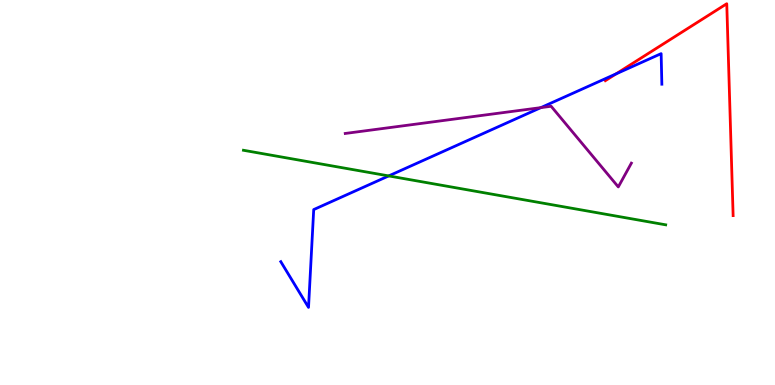[{'lines': ['blue', 'red'], 'intersections': [{'x': 7.95, 'y': 8.08}]}, {'lines': ['green', 'red'], 'intersections': []}, {'lines': ['purple', 'red'], 'intersections': []}, {'lines': ['blue', 'green'], 'intersections': [{'x': 5.02, 'y': 5.43}]}, {'lines': ['blue', 'purple'], 'intersections': [{'x': 6.98, 'y': 7.2}]}, {'lines': ['green', 'purple'], 'intersections': []}]